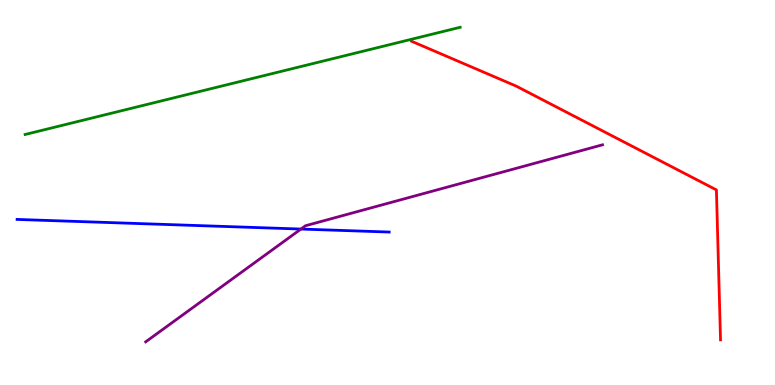[{'lines': ['blue', 'red'], 'intersections': []}, {'lines': ['green', 'red'], 'intersections': []}, {'lines': ['purple', 'red'], 'intersections': []}, {'lines': ['blue', 'green'], 'intersections': []}, {'lines': ['blue', 'purple'], 'intersections': [{'x': 3.88, 'y': 4.05}]}, {'lines': ['green', 'purple'], 'intersections': []}]